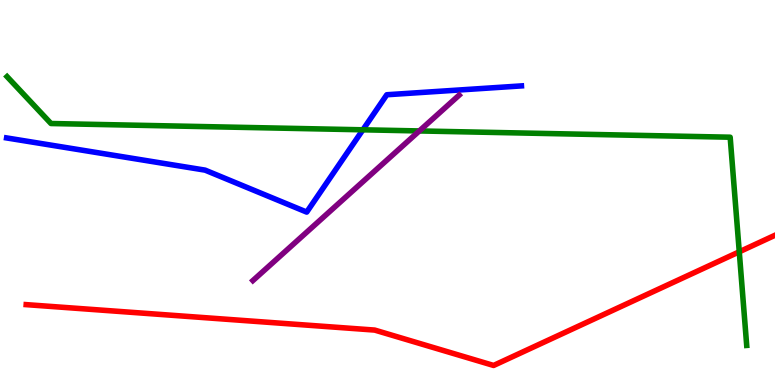[{'lines': ['blue', 'red'], 'intersections': []}, {'lines': ['green', 'red'], 'intersections': [{'x': 9.54, 'y': 3.46}]}, {'lines': ['purple', 'red'], 'intersections': []}, {'lines': ['blue', 'green'], 'intersections': [{'x': 4.68, 'y': 6.63}]}, {'lines': ['blue', 'purple'], 'intersections': []}, {'lines': ['green', 'purple'], 'intersections': [{'x': 5.41, 'y': 6.6}]}]